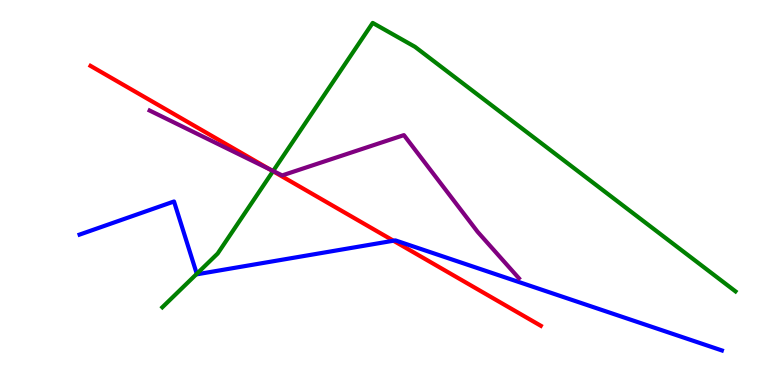[{'lines': ['blue', 'red'], 'intersections': [{'x': 5.08, 'y': 3.75}]}, {'lines': ['green', 'red'], 'intersections': [{'x': 3.52, 'y': 5.55}]}, {'lines': ['purple', 'red'], 'intersections': [{'x': 3.48, 'y': 5.6}]}, {'lines': ['blue', 'green'], 'intersections': [{'x': 2.54, 'y': 2.89}]}, {'lines': ['blue', 'purple'], 'intersections': []}, {'lines': ['green', 'purple'], 'intersections': [{'x': 3.52, 'y': 5.56}]}]